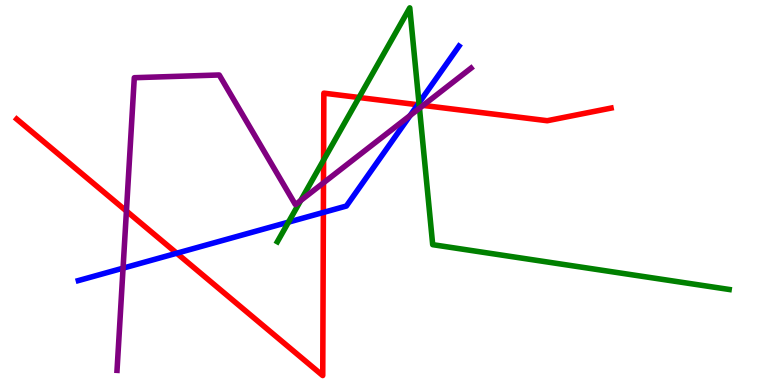[{'lines': ['blue', 'red'], 'intersections': [{'x': 2.28, 'y': 3.42}, {'x': 4.17, 'y': 4.48}, {'x': 5.39, 'y': 7.28}]}, {'lines': ['green', 'red'], 'intersections': [{'x': 4.18, 'y': 5.84}, {'x': 4.63, 'y': 7.47}, {'x': 5.41, 'y': 7.27}]}, {'lines': ['purple', 'red'], 'intersections': [{'x': 1.63, 'y': 4.52}, {'x': 4.17, 'y': 5.25}, {'x': 5.46, 'y': 7.26}]}, {'lines': ['blue', 'green'], 'intersections': [{'x': 3.72, 'y': 4.23}, {'x': 5.41, 'y': 7.33}]}, {'lines': ['blue', 'purple'], 'intersections': [{'x': 1.59, 'y': 3.03}, {'x': 5.29, 'y': 7.0}]}, {'lines': ['green', 'purple'], 'intersections': [{'x': 3.88, 'y': 4.79}, {'x': 5.41, 'y': 7.19}]}]